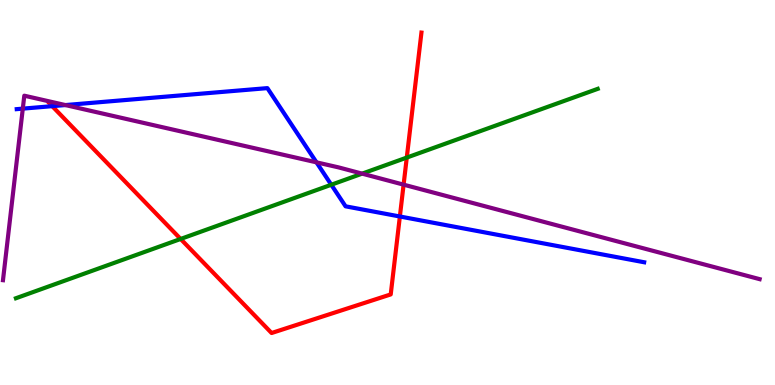[{'lines': ['blue', 'red'], 'intersections': [{'x': 0.674, 'y': 7.24}, {'x': 5.16, 'y': 4.38}]}, {'lines': ['green', 'red'], 'intersections': [{'x': 2.33, 'y': 3.79}, {'x': 5.25, 'y': 5.91}]}, {'lines': ['purple', 'red'], 'intersections': [{'x': 5.21, 'y': 5.2}]}, {'lines': ['blue', 'green'], 'intersections': [{'x': 4.27, 'y': 5.2}]}, {'lines': ['blue', 'purple'], 'intersections': [{'x': 0.294, 'y': 7.18}, {'x': 0.844, 'y': 7.27}, {'x': 4.08, 'y': 5.78}]}, {'lines': ['green', 'purple'], 'intersections': [{'x': 4.67, 'y': 5.49}]}]